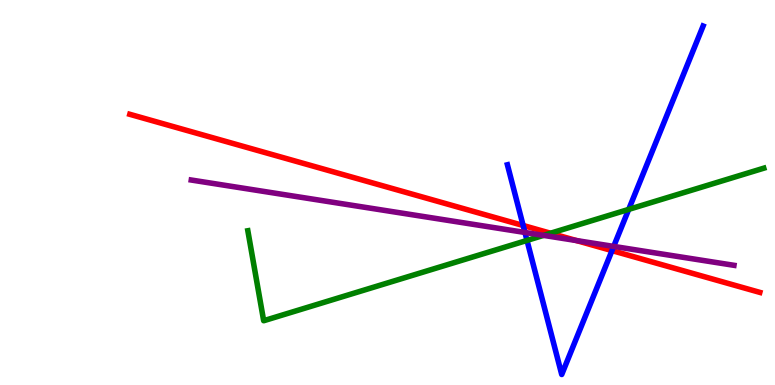[{'lines': ['blue', 'red'], 'intersections': [{'x': 6.75, 'y': 4.14}, {'x': 7.9, 'y': 3.49}]}, {'lines': ['green', 'red'], 'intersections': [{'x': 7.1, 'y': 3.94}]}, {'lines': ['purple', 'red'], 'intersections': [{'x': 7.44, 'y': 3.75}]}, {'lines': ['blue', 'green'], 'intersections': [{'x': 6.8, 'y': 3.76}, {'x': 8.11, 'y': 4.56}]}, {'lines': ['blue', 'purple'], 'intersections': [{'x': 6.77, 'y': 3.96}, {'x': 7.92, 'y': 3.6}]}, {'lines': ['green', 'purple'], 'intersections': [{'x': 7.01, 'y': 3.89}]}]